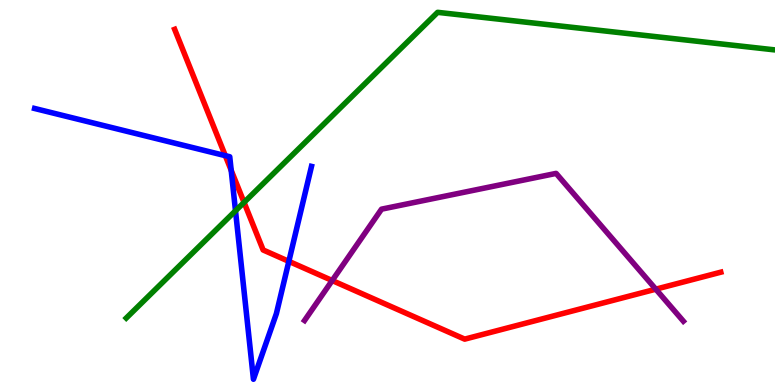[{'lines': ['blue', 'red'], 'intersections': [{'x': 2.91, 'y': 5.96}, {'x': 2.98, 'y': 5.58}, {'x': 3.73, 'y': 3.21}]}, {'lines': ['green', 'red'], 'intersections': [{'x': 3.15, 'y': 4.74}]}, {'lines': ['purple', 'red'], 'intersections': [{'x': 4.29, 'y': 2.71}, {'x': 8.46, 'y': 2.49}]}, {'lines': ['blue', 'green'], 'intersections': [{'x': 3.04, 'y': 4.52}]}, {'lines': ['blue', 'purple'], 'intersections': []}, {'lines': ['green', 'purple'], 'intersections': []}]